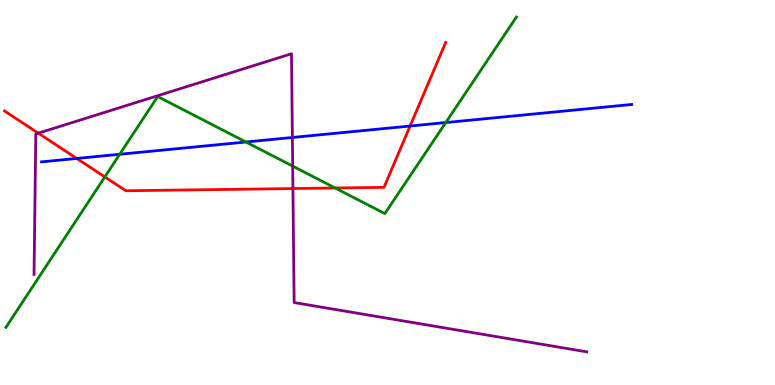[{'lines': ['blue', 'red'], 'intersections': [{'x': 0.99, 'y': 5.88}, {'x': 5.29, 'y': 6.73}]}, {'lines': ['green', 'red'], 'intersections': [{'x': 1.35, 'y': 5.4}, {'x': 4.32, 'y': 5.12}]}, {'lines': ['purple', 'red'], 'intersections': [{'x': 0.494, 'y': 6.54}, {'x': 3.78, 'y': 5.1}]}, {'lines': ['blue', 'green'], 'intersections': [{'x': 1.54, 'y': 5.99}, {'x': 3.17, 'y': 6.31}, {'x': 5.75, 'y': 6.82}]}, {'lines': ['blue', 'purple'], 'intersections': [{'x': 3.77, 'y': 6.43}]}, {'lines': ['green', 'purple'], 'intersections': [{'x': 3.78, 'y': 5.69}]}]